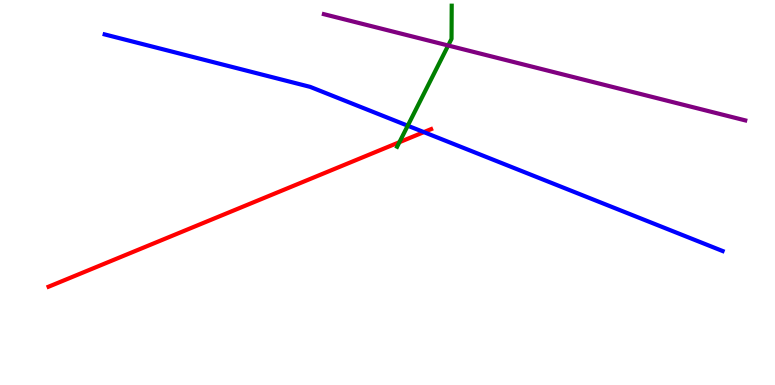[{'lines': ['blue', 'red'], 'intersections': [{'x': 5.47, 'y': 6.57}]}, {'lines': ['green', 'red'], 'intersections': [{'x': 5.15, 'y': 6.31}]}, {'lines': ['purple', 'red'], 'intersections': []}, {'lines': ['blue', 'green'], 'intersections': [{'x': 5.26, 'y': 6.73}]}, {'lines': ['blue', 'purple'], 'intersections': []}, {'lines': ['green', 'purple'], 'intersections': [{'x': 5.78, 'y': 8.82}]}]